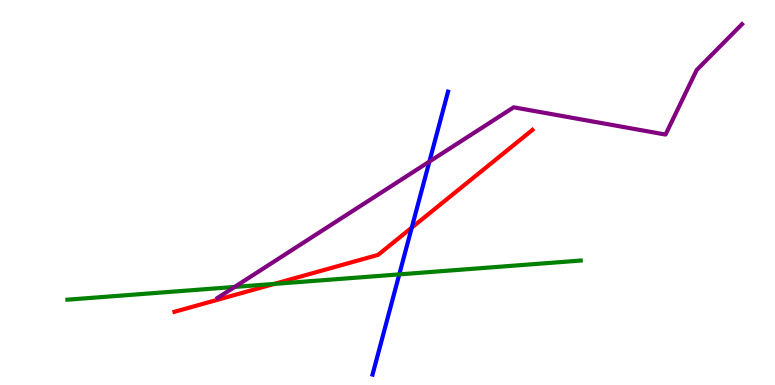[{'lines': ['blue', 'red'], 'intersections': [{'x': 5.31, 'y': 4.09}]}, {'lines': ['green', 'red'], 'intersections': [{'x': 3.54, 'y': 2.63}]}, {'lines': ['purple', 'red'], 'intersections': []}, {'lines': ['blue', 'green'], 'intersections': [{'x': 5.15, 'y': 2.87}]}, {'lines': ['blue', 'purple'], 'intersections': [{'x': 5.54, 'y': 5.8}]}, {'lines': ['green', 'purple'], 'intersections': [{'x': 3.03, 'y': 2.55}]}]